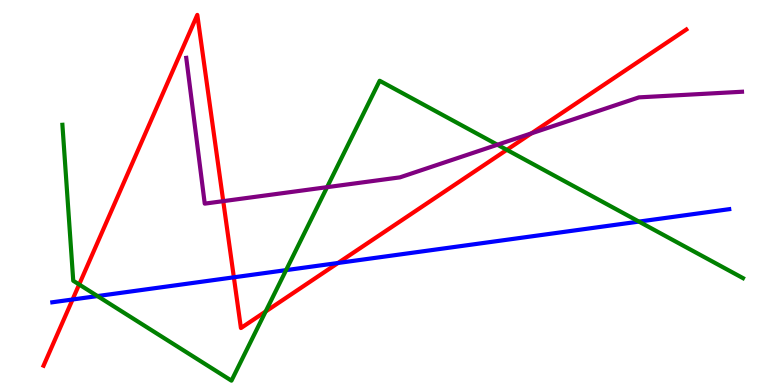[{'lines': ['blue', 'red'], 'intersections': [{'x': 0.936, 'y': 2.22}, {'x': 3.02, 'y': 2.8}, {'x': 4.36, 'y': 3.17}]}, {'lines': ['green', 'red'], 'intersections': [{'x': 1.02, 'y': 2.61}, {'x': 3.43, 'y': 1.91}, {'x': 6.54, 'y': 6.11}]}, {'lines': ['purple', 'red'], 'intersections': [{'x': 2.88, 'y': 4.78}, {'x': 6.86, 'y': 6.54}]}, {'lines': ['blue', 'green'], 'intersections': [{'x': 1.26, 'y': 2.31}, {'x': 3.69, 'y': 2.98}, {'x': 8.24, 'y': 4.24}]}, {'lines': ['blue', 'purple'], 'intersections': []}, {'lines': ['green', 'purple'], 'intersections': [{'x': 4.22, 'y': 5.14}, {'x': 6.42, 'y': 6.24}]}]